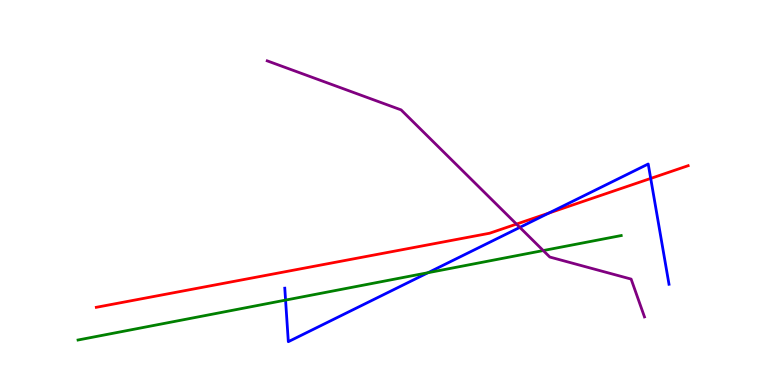[{'lines': ['blue', 'red'], 'intersections': [{'x': 7.08, 'y': 4.46}, {'x': 8.4, 'y': 5.37}]}, {'lines': ['green', 'red'], 'intersections': []}, {'lines': ['purple', 'red'], 'intersections': [{'x': 6.66, 'y': 4.18}]}, {'lines': ['blue', 'green'], 'intersections': [{'x': 3.68, 'y': 2.21}, {'x': 5.52, 'y': 2.92}]}, {'lines': ['blue', 'purple'], 'intersections': [{'x': 6.71, 'y': 4.09}]}, {'lines': ['green', 'purple'], 'intersections': [{'x': 7.01, 'y': 3.49}]}]